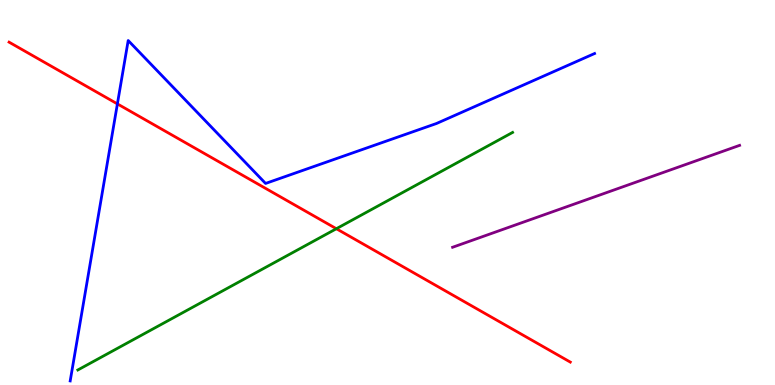[{'lines': ['blue', 'red'], 'intersections': [{'x': 1.51, 'y': 7.3}]}, {'lines': ['green', 'red'], 'intersections': [{'x': 4.34, 'y': 4.06}]}, {'lines': ['purple', 'red'], 'intersections': []}, {'lines': ['blue', 'green'], 'intersections': []}, {'lines': ['blue', 'purple'], 'intersections': []}, {'lines': ['green', 'purple'], 'intersections': []}]